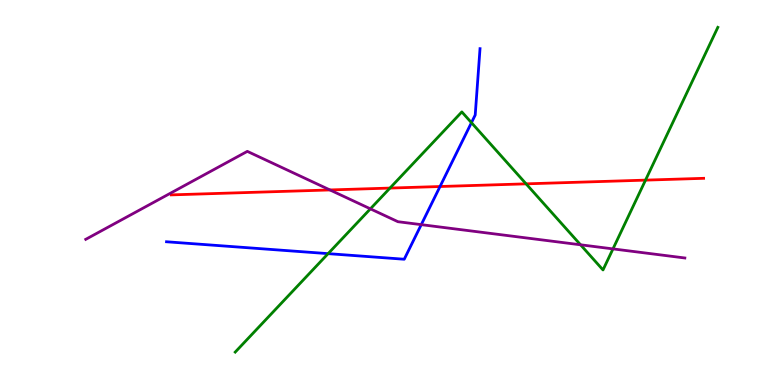[{'lines': ['blue', 'red'], 'intersections': [{'x': 5.68, 'y': 5.16}]}, {'lines': ['green', 'red'], 'intersections': [{'x': 5.03, 'y': 5.11}, {'x': 6.79, 'y': 5.22}, {'x': 8.33, 'y': 5.32}]}, {'lines': ['purple', 'red'], 'intersections': [{'x': 4.26, 'y': 5.07}]}, {'lines': ['blue', 'green'], 'intersections': [{'x': 4.23, 'y': 3.41}, {'x': 6.08, 'y': 6.81}]}, {'lines': ['blue', 'purple'], 'intersections': [{'x': 5.44, 'y': 4.16}]}, {'lines': ['green', 'purple'], 'intersections': [{'x': 4.78, 'y': 4.58}, {'x': 7.49, 'y': 3.64}, {'x': 7.91, 'y': 3.54}]}]